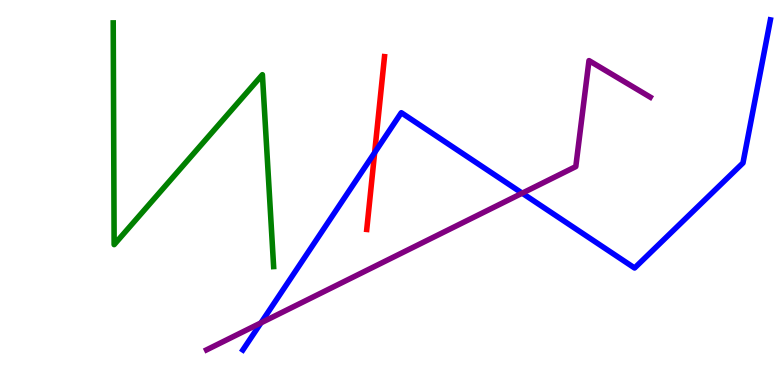[{'lines': ['blue', 'red'], 'intersections': [{'x': 4.83, 'y': 6.04}]}, {'lines': ['green', 'red'], 'intersections': []}, {'lines': ['purple', 'red'], 'intersections': []}, {'lines': ['blue', 'green'], 'intersections': []}, {'lines': ['blue', 'purple'], 'intersections': [{'x': 3.37, 'y': 1.61}, {'x': 6.74, 'y': 4.98}]}, {'lines': ['green', 'purple'], 'intersections': []}]